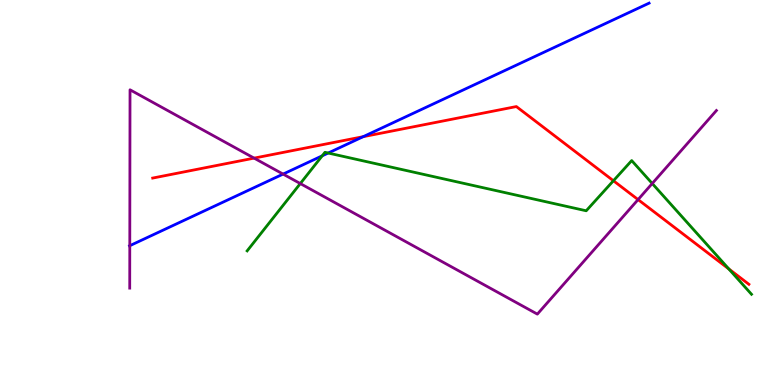[{'lines': ['blue', 'red'], 'intersections': [{'x': 4.69, 'y': 6.45}]}, {'lines': ['green', 'red'], 'intersections': [{'x': 7.92, 'y': 5.31}, {'x': 9.4, 'y': 3.01}]}, {'lines': ['purple', 'red'], 'intersections': [{'x': 3.28, 'y': 5.89}, {'x': 8.23, 'y': 4.82}]}, {'lines': ['blue', 'green'], 'intersections': [{'x': 4.16, 'y': 5.95}, {'x': 4.23, 'y': 6.03}]}, {'lines': ['blue', 'purple'], 'intersections': [{'x': 1.67, 'y': 3.62}, {'x': 3.65, 'y': 5.48}]}, {'lines': ['green', 'purple'], 'intersections': [{'x': 3.87, 'y': 5.23}, {'x': 8.42, 'y': 5.23}]}]